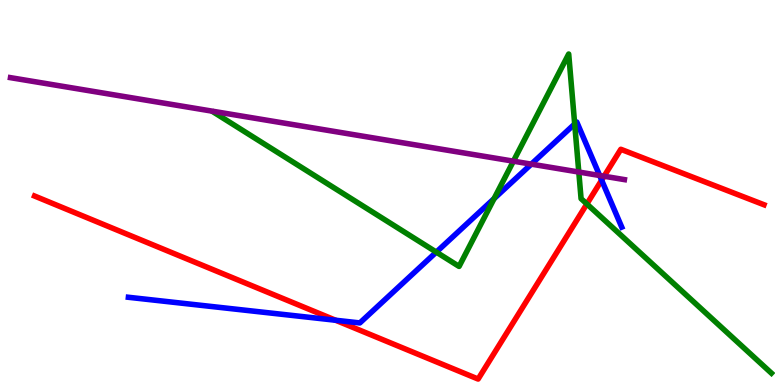[{'lines': ['blue', 'red'], 'intersections': [{'x': 4.33, 'y': 1.68}, {'x': 7.76, 'y': 5.32}]}, {'lines': ['green', 'red'], 'intersections': [{'x': 7.57, 'y': 4.7}]}, {'lines': ['purple', 'red'], 'intersections': [{'x': 7.79, 'y': 5.42}]}, {'lines': ['blue', 'green'], 'intersections': [{'x': 5.63, 'y': 3.45}, {'x': 6.38, 'y': 4.84}, {'x': 7.42, 'y': 6.78}]}, {'lines': ['blue', 'purple'], 'intersections': [{'x': 6.86, 'y': 5.74}, {'x': 7.74, 'y': 5.44}]}, {'lines': ['green', 'purple'], 'intersections': [{'x': 6.62, 'y': 5.81}, {'x': 7.47, 'y': 5.53}]}]